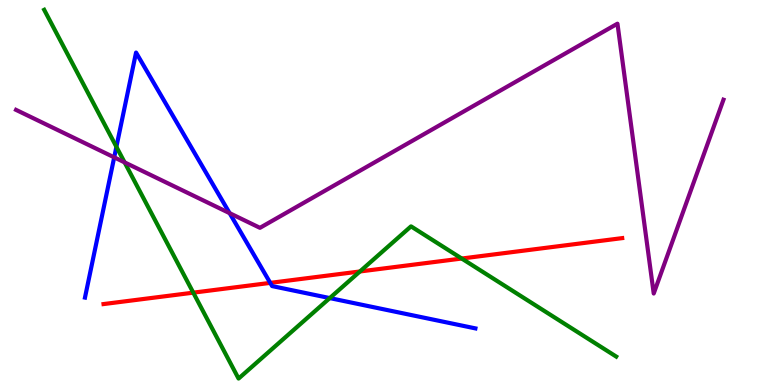[{'lines': ['blue', 'red'], 'intersections': [{'x': 3.49, 'y': 2.65}]}, {'lines': ['green', 'red'], 'intersections': [{'x': 2.49, 'y': 2.4}, {'x': 4.64, 'y': 2.95}, {'x': 5.96, 'y': 3.29}]}, {'lines': ['purple', 'red'], 'intersections': []}, {'lines': ['blue', 'green'], 'intersections': [{'x': 1.5, 'y': 6.19}, {'x': 4.26, 'y': 2.26}]}, {'lines': ['blue', 'purple'], 'intersections': [{'x': 1.47, 'y': 5.91}, {'x': 2.96, 'y': 4.46}]}, {'lines': ['green', 'purple'], 'intersections': [{'x': 1.61, 'y': 5.78}]}]